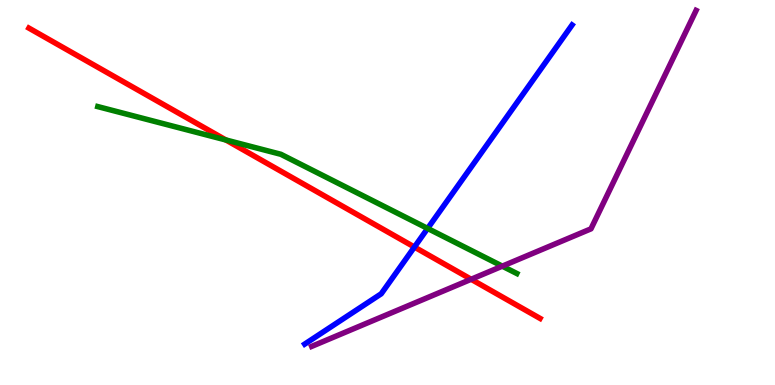[{'lines': ['blue', 'red'], 'intersections': [{'x': 5.35, 'y': 3.58}]}, {'lines': ['green', 'red'], 'intersections': [{'x': 2.91, 'y': 6.36}]}, {'lines': ['purple', 'red'], 'intersections': [{'x': 6.08, 'y': 2.75}]}, {'lines': ['blue', 'green'], 'intersections': [{'x': 5.52, 'y': 4.07}]}, {'lines': ['blue', 'purple'], 'intersections': []}, {'lines': ['green', 'purple'], 'intersections': [{'x': 6.48, 'y': 3.09}]}]